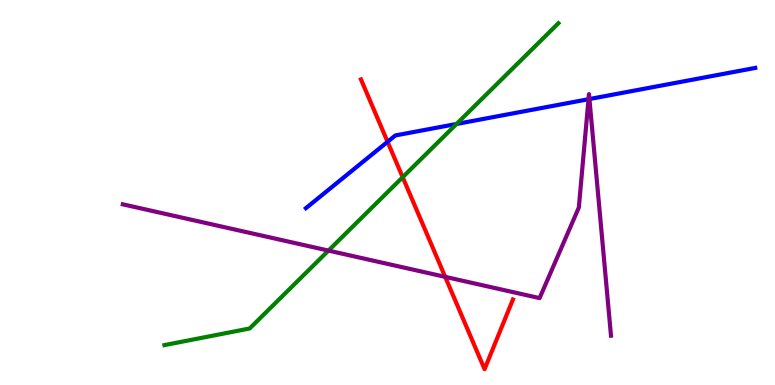[{'lines': ['blue', 'red'], 'intersections': [{'x': 5.0, 'y': 6.32}]}, {'lines': ['green', 'red'], 'intersections': [{'x': 5.2, 'y': 5.4}]}, {'lines': ['purple', 'red'], 'intersections': [{'x': 5.74, 'y': 2.81}]}, {'lines': ['blue', 'green'], 'intersections': [{'x': 5.89, 'y': 6.78}]}, {'lines': ['blue', 'purple'], 'intersections': [{'x': 7.59, 'y': 7.42}, {'x': 7.61, 'y': 7.43}]}, {'lines': ['green', 'purple'], 'intersections': [{'x': 4.24, 'y': 3.49}]}]